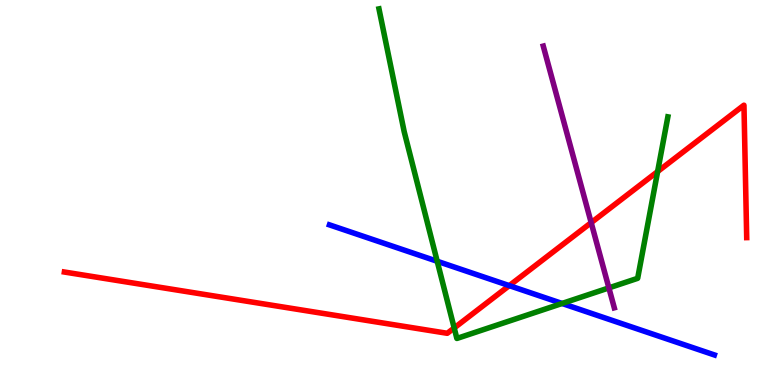[{'lines': ['blue', 'red'], 'intersections': [{'x': 6.57, 'y': 2.58}]}, {'lines': ['green', 'red'], 'intersections': [{'x': 5.86, 'y': 1.48}, {'x': 8.49, 'y': 5.54}]}, {'lines': ['purple', 'red'], 'intersections': [{'x': 7.63, 'y': 4.22}]}, {'lines': ['blue', 'green'], 'intersections': [{'x': 5.64, 'y': 3.21}, {'x': 7.25, 'y': 2.12}]}, {'lines': ['blue', 'purple'], 'intersections': []}, {'lines': ['green', 'purple'], 'intersections': [{'x': 7.86, 'y': 2.52}]}]